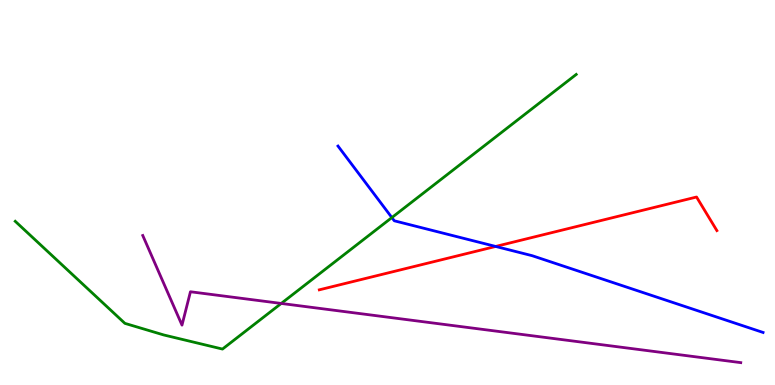[{'lines': ['blue', 'red'], 'intersections': [{'x': 6.4, 'y': 3.6}]}, {'lines': ['green', 'red'], 'intersections': []}, {'lines': ['purple', 'red'], 'intersections': []}, {'lines': ['blue', 'green'], 'intersections': [{'x': 5.06, 'y': 4.35}]}, {'lines': ['blue', 'purple'], 'intersections': []}, {'lines': ['green', 'purple'], 'intersections': [{'x': 3.63, 'y': 2.12}]}]